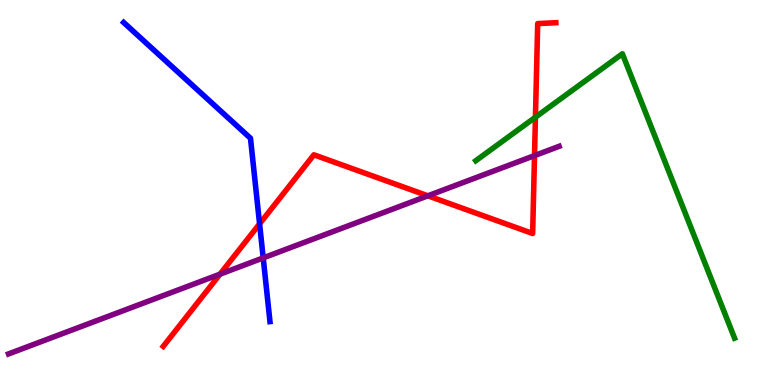[{'lines': ['blue', 'red'], 'intersections': [{'x': 3.35, 'y': 4.19}]}, {'lines': ['green', 'red'], 'intersections': [{'x': 6.91, 'y': 6.96}]}, {'lines': ['purple', 'red'], 'intersections': [{'x': 2.84, 'y': 2.88}, {'x': 5.52, 'y': 4.91}, {'x': 6.9, 'y': 5.96}]}, {'lines': ['blue', 'green'], 'intersections': []}, {'lines': ['blue', 'purple'], 'intersections': [{'x': 3.4, 'y': 3.3}]}, {'lines': ['green', 'purple'], 'intersections': []}]